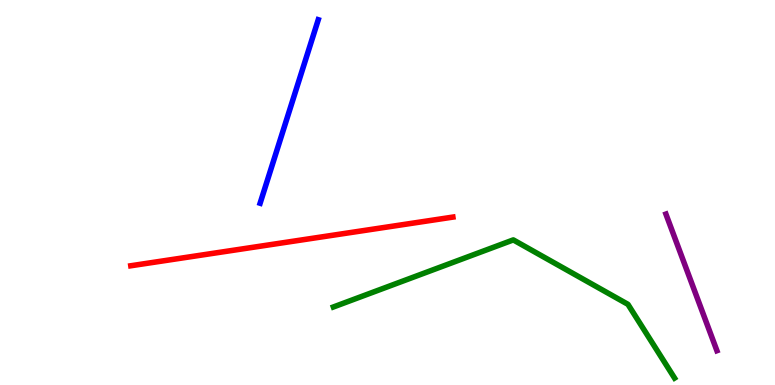[{'lines': ['blue', 'red'], 'intersections': []}, {'lines': ['green', 'red'], 'intersections': []}, {'lines': ['purple', 'red'], 'intersections': []}, {'lines': ['blue', 'green'], 'intersections': []}, {'lines': ['blue', 'purple'], 'intersections': []}, {'lines': ['green', 'purple'], 'intersections': []}]